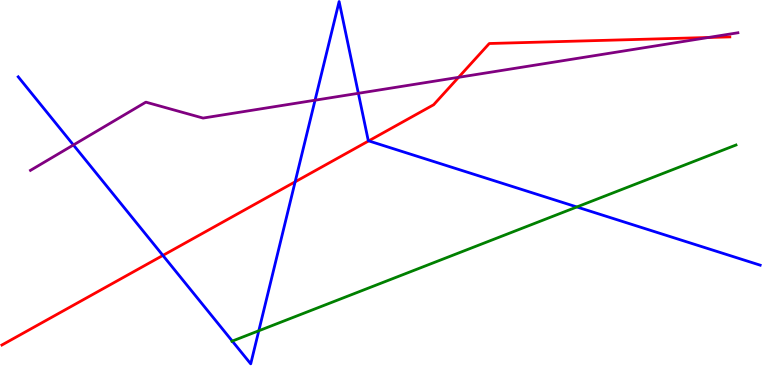[{'lines': ['blue', 'red'], 'intersections': [{'x': 2.1, 'y': 3.37}, {'x': 3.81, 'y': 5.28}, {'x': 4.76, 'y': 6.34}]}, {'lines': ['green', 'red'], 'intersections': []}, {'lines': ['purple', 'red'], 'intersections': [{'x': 5.92, 'y': 7.99}, {'x': 9.14, 'y': 9.03}]}, {'lines': ['blue', 'green'], 'intersections': [{'x': 3.0, 'y': 1.14}, {'x': 3.34, 'y': 1.41}, {'x': 7.44, 'y': 4.62}]}, {'lines': ['blue', 'purple'], 'intersections': [{'x': 0.947, 'y': 6.23}, {'x': 4.07, 'y': 7.4}, {'x': 4.62, 'y': 7.58}]}, {'lines': ['green', 'purple'], 'intersections': []}]